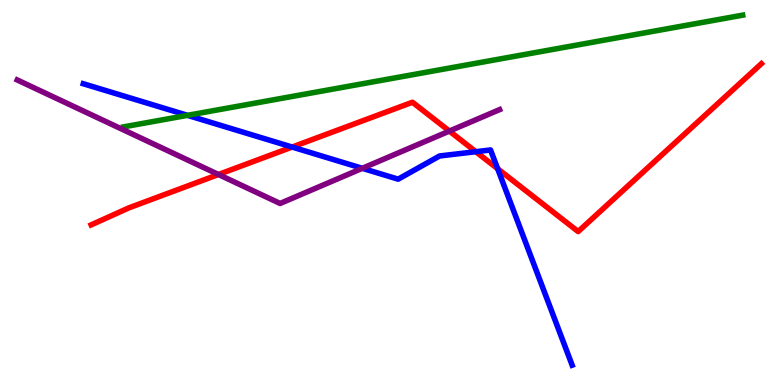[{'lines': ['blue', 'red'], 'intersections': [{'x': 3.77, 'y': 6.18}, {'x': 6.14, 'y': 6.06}, {'x': 6.42, 'y': 5.62}]}, {'lines': ['green', 'red'], 'intersections': []}, {'lines': ['purple', 'red'], 'intersections': [{'x': 2.82, 'y': 5.47}, {'x': 5.8, 'y': 6.6}]}, {'lines': ['blue', 'green'], 'intersections': [{'x': 2.42, 'y': 7.0}]}, {'lines': ['blue', 'purple'], 'intersections': [{'x': 4.67, 'y': 5.63}]}, {'lines': ['green', 'purple'], 'intersections': []}]